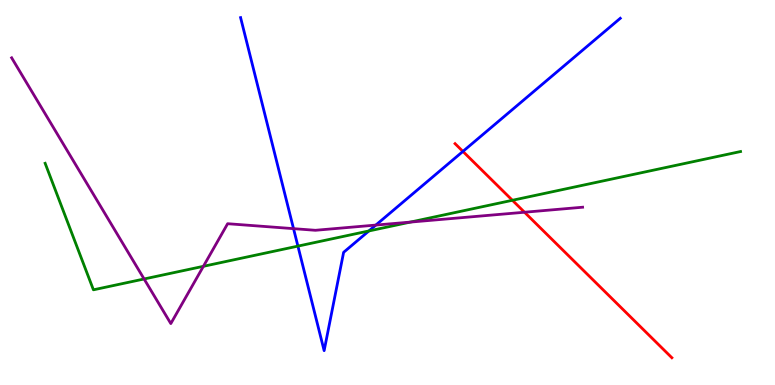[{'lines': ['blue', 'red'], 'intersections': [{'x': 5.97, 'y': 6.07}]}, {'lines': ['green', 'red'], 'intersections': [{'x': 6.61, 'y': 4.8}]}, {'lines': ['purple', 'red'], 'intersections': [{'x': 6.77, 'y': 4.49}]}, {'lines': ['blue', 'green'], 'intersections': [{'x': 3.84, 'y': 3.61}, {'x': 4.76, 'y': 4.0}]}, {'lines': ['blue', 'purple'], 'intersections': [{'x': 3.79, 'y': 4.06}, {'x': 4.85, 'y': 4.15}]}, {'lines': ['green', 'purple'], 'intersections': [{'x': 1.86, 'y': 2.75}, {'x': 2.62, 'y': 3.08}, {'x': 5.29, 'y': 4.23}]}]